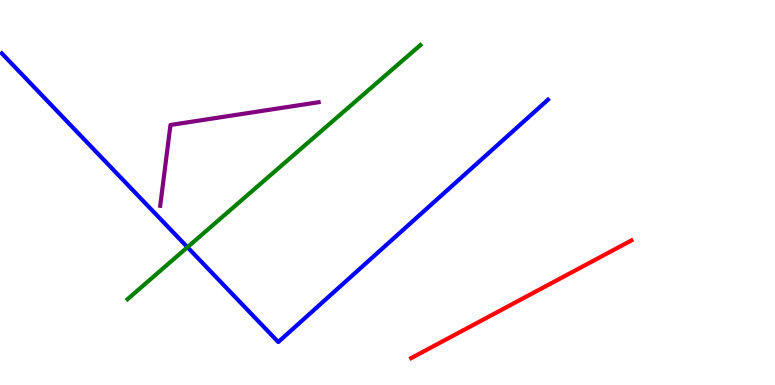[{'lines': ['blue', 'red'], 'intersections': []}, {'lines': ['green', 'red'], 'intersections': []}, {'lines': ['purple', 'red'], 'intersections': []}, {'lines': ['blue', 'green'], 'intersections': [{'x': 2.42, 'y': 3.58}]}, {'lines': ['blue', 'purple'], 'intersections': []}, {'lines': ['green', 'purple'], 'intersections': []}]